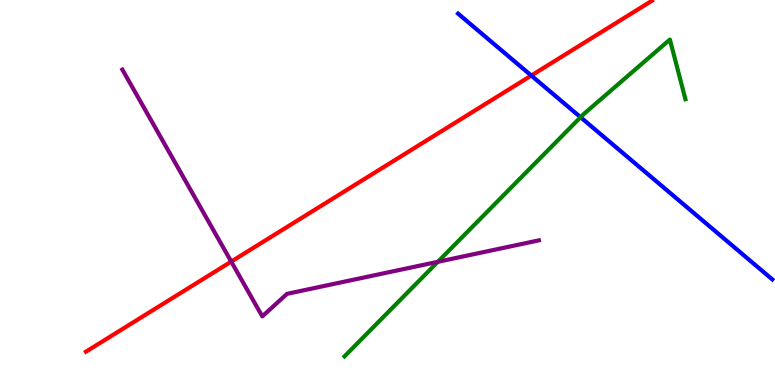[{'lines': ['blue', 'red'], 'intersections': [{'x': 6.86, 'y': 8.04}]}, {'lines': ['green', 'red'], 'intersections': []}, {'lines': ['purple', 'red'], 'intersections': [{'x': 2.98, 'y': 3.21}]}, {'lines': ['blue', 'green'], 'intersections': [{'x': 7.49, 'y': 6.96}]}, {'lines': ['blue', 'purple'], 'intersections': []}, {'lines': ['green', 'purple'], 'intersections': [{'x': 5.65, 'y': 3.2}]}]